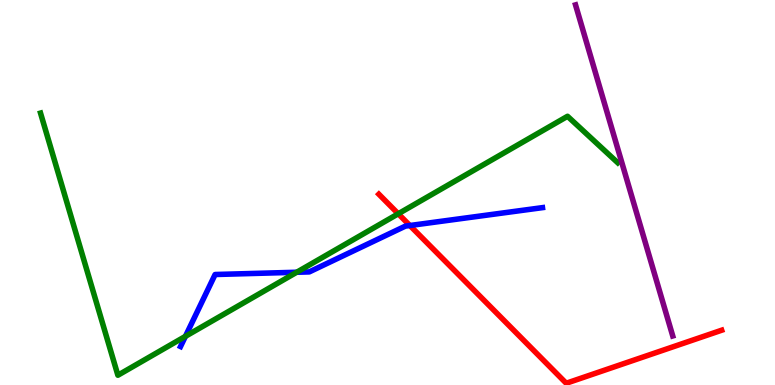[{'lines': ['blue', 'red'], 'intersections': [{'x': 5.29, 'y': 4.14}]}, {'lines': ['green', 'red'], 'intersections': [{'x': 5.14, 'y': 4.45}]}, {'lines': ['purple', 'red'], 'intersections': []}, {'lines': ['blue', 'green'], 'intersections': [{'x': 2.39, 'y': 1.26}, {'x': 3.83, 'y': 2.93}]}, {'lines': ['blue', 'purple'], 'intersections': []}, {'lines': ['green', 'purple'], 'intersections': []}]